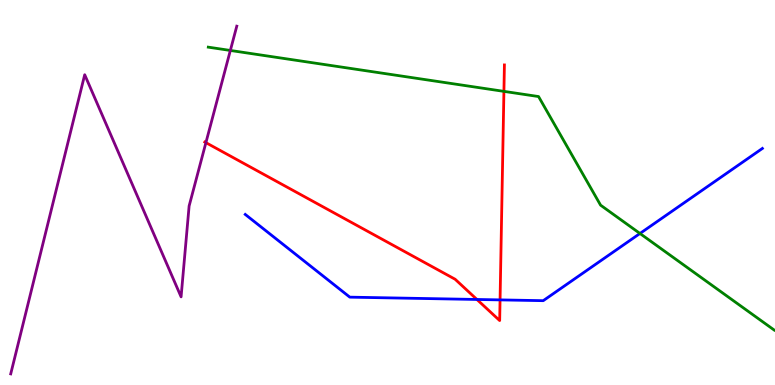[{'lines': ['blue', 'red'], 'intersections': [{'x': 6.15, 'y': 2.22}, {'x': 6.45, 'y': 2.21}]}, {'lines': ['green', 'red'], 'intersections': [{'x': 6.5, 'y': 7.63}]}, {'lines': ['purple', 'red'], 'intersections': [{'x': 2.66, 'y': 6.29}]}, {'lines': ['blue', 'green'], 'intersections': [{'x': 8.26, 'y': 3.94}]}, {'lines': ['blue', 'purple'], 'intersections': []}, {'lines': ['green', 'purple'], 'intersections': [{'x': 2.97, 'y': 8.69}]}]